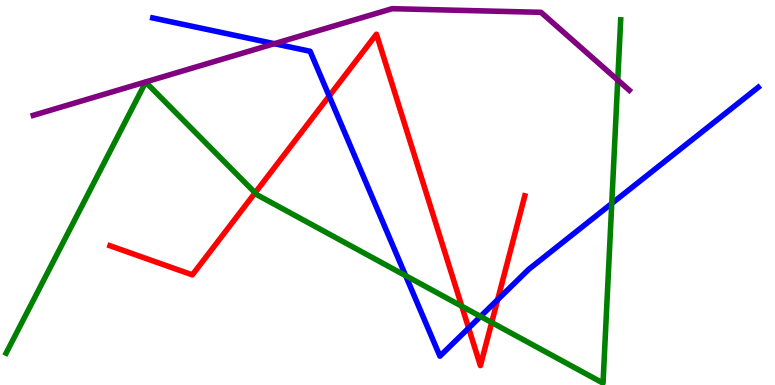[{'lines': ['blue', 'red'], 'intersections': [{'x': 4.25, 'y': 7.51}, {'x': 6.05, 'y': 1.48}, {'x': 6.42, 'y': 2.22}]}, {'lines': ['green', 'red'], 'intersections': [{'x': 3.29, 'y': 4.99}, {'x': 5.96, 'y': 2.05}, {'x': 6.34, 'y': 1.62}]}, {'lines': ['purple', 'red'], 'intersections': []}, {'lines': ['blue', 'green'], 'intersections': [{'x': 5.23, 'y': 2.84}, {'x': 6.2, 'y': 1.78}, {'x': 7.89, 'y': 4.72}]}, {'lines': ['blue', 'purple'], 'intersections': [{'x': 3.54, 'y': 8.87}]}, {'lines': ['green', 'purple'], 'intersections': [{'x': 7.97, 'y': 7.92}]}]